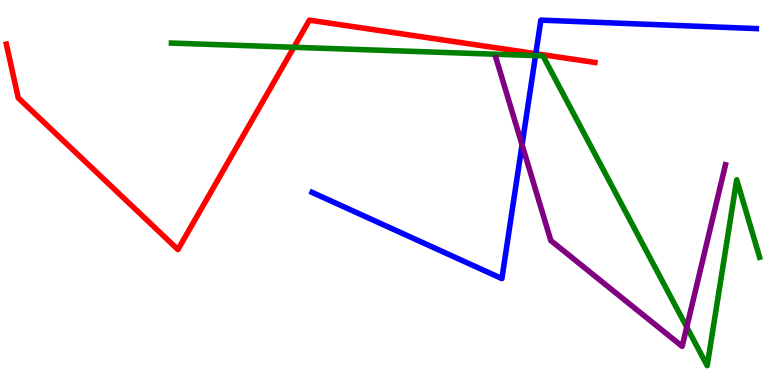[{'lines': ['blue', 'red'], 'intersections': [{'x': 6.91, 'y': 8.61}]}, {'lines': ['green', 'red'], 'intersections': [{'x': 3.79, 'y': 8.77}]}, {'lines': ['purple', 'red'], 'intersections': []}, {'lines': ['blue', 'green'], 'intersections': [{'x': 6.91, 'y': 8.56}]}, {'lines': ['blue', 'purple'], 'intersections': [{'x': 6.74, 'y': 6.24}]}, {'lines': ['green', 'purple'], 'intersections': [{'x': 8.86, 'y': 1.5}]}]